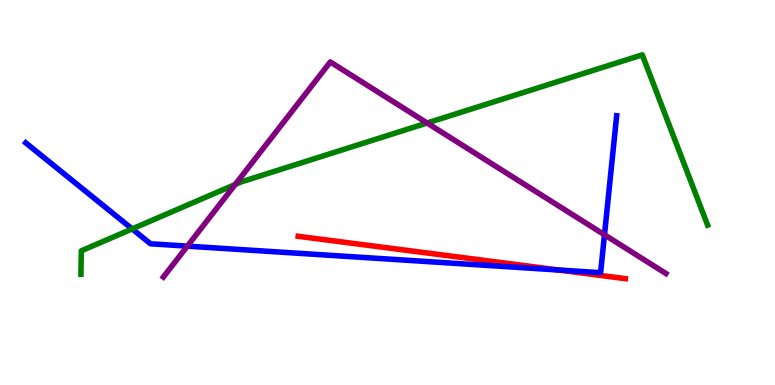[{'lines': ['blue', 'red'], 'intersections': [{'x': 7.21, 'y': 2.99}]}, {'lines': ['green', 'red'], 'intersections': []}, {'lines': ['purple', 'red'], 'intersections': []}, {'lines': ['blue', 'green'], 'intersections': [{'x': 1.71, 'y': 4.05}]}, {'lines': ['blue', 'purple'], 'intersections': [{'x': 2.42, 'y': 3.61}, {'x': 7.8, 'y': 3.9}]}, {'lines': ['green', 'purple'], 'intersections': [{'x': 3.03, 'y': 5.21}, {'x': 5.51, 'y': 6.81}]}]